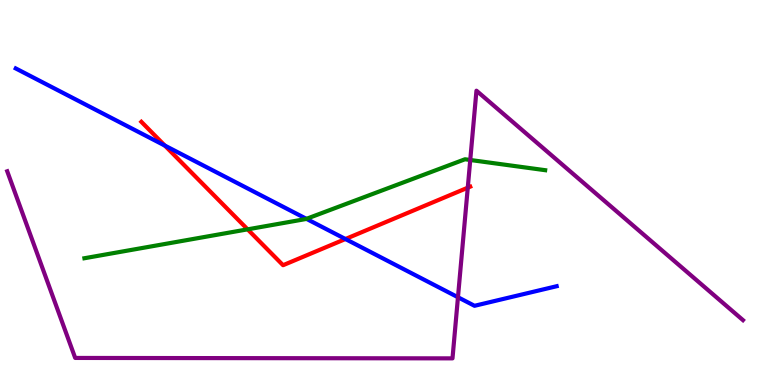[{'lines': ['blue', 'red'], 'intersections': [{'x': 2.13, 'y': 6.22}, {'x': 4.46, 'y': 3.79}]}, {'lines': ['green', 'red'], 'intersections': [{'x': 3.2, 'y': 4.04}]}, {'lines': ['purple', 'red'], 'intersections': [{'x': 6.04, 'y': 5.13}]}, {'lines': ['blue', 'green'], 'intersections': [{'x': 3.95, 'y': 4.32}]}, {'lines': ['blue', 'purple'], 'intersections': [{'x': 5.91, 'y': 2.28}]}, {'lines': ['green', 'purple'], 'intersections': [{'x': 6.07, 'y': 5.84}]}]